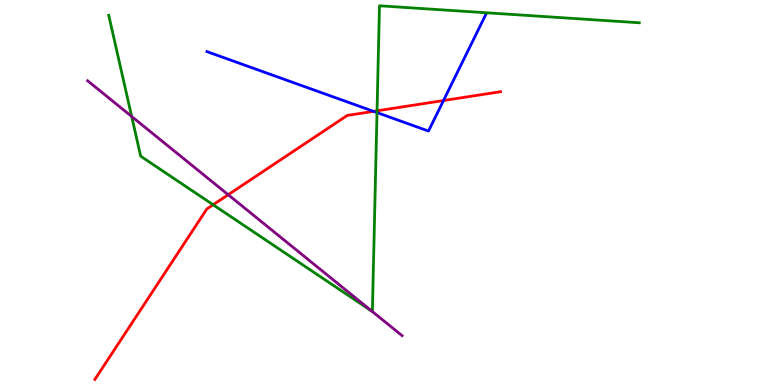[{'lines': ['blue', 'red'], 'intersections': [{'x': 4.82, 'y': 7.11}, {'x': 5.72, 'y': 7.39}]}, {'lines': ['green', 'red'], 'intersections': [{'x': 2.75, 'y': 4.68}, {'x': 4.87, 'y': 7.12}]}, {'lines': ['purple', 'red'], 'intersections': [{'x': 2.94, 'y': 4.94}]}, {'lines': ['blue', 'green'], 'intersections': [{'x': 4.86, 'y': 7.08}]}, {'lines': ['blue', 'purple'], 'intersections': []}, {'lines': ['green', 'purple'], 'intersections': [{'x': 1.7, 'y': 6.97}, {'x': 4.8, 'y': 1.91}]}]